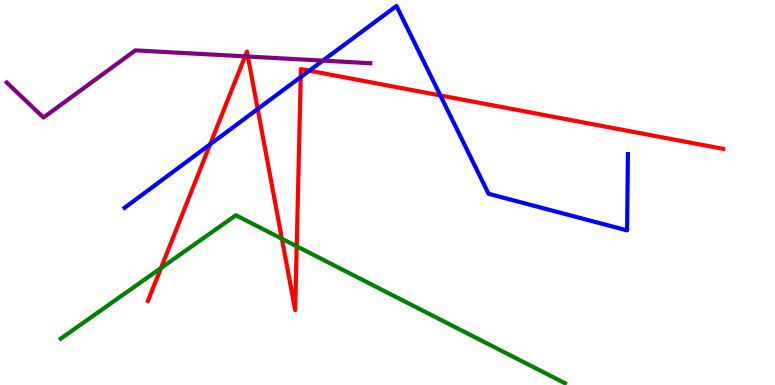[{'lines': ['blue', 'red'], 'intersections': [{'x': 2.71, 'y': 6.25}, {'x': 3.32, 'y': 7.17}, {'x': 3.88, 'y': 8.0}, {'x': 3.99, 'y': 8.16}, {'x': 5.68, 'y': 7.52}]}, {'lines': ['green', 'red'], 'intersections': [{'x': 2.08, 'y': 3.04}, {'x': 3.64, 'y': 3.8}, {'x': 3.83, 'y': 3.6}]}, {'lines': ['purple', 'red'], 'intersections': [{'x': 3.16, 'y': 8.54}, {'x': 3.2, 'y': 8.53}]}, {'lines': ['blue', 'green'], 'intersections': []}, {'lines': ['blue', 'purple'], 'intersections': [{'x': 4.17, 'y': 8.43}]}, {'lines': ['green', 'purple'], 'intersections': []}]